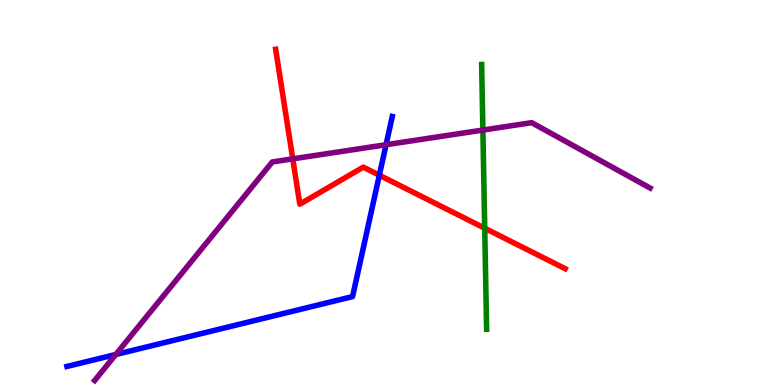[{'lines': ['blue', 'red'], 'intersections': [{'x': 4.89, 'y': 5.45}]}, {'lines': ['green', 'red'], 'intersections': [{'x': 6.25, 'y': 4.07}]}, {'lines': ['purple', 'red'], 'intersections': [{'x': 3.78, 'y': 5.87}]}, {'lines': ['blue', 'green'], 'intersections': []}, {'lines': ['blue', 'purple'], 'intersections': [{'x': 1.49, 'y': 0.792}, {'x': 4.98, 'y': 6.24}]}, {'lines': ['green', 'purple'], 'intersections': [{'x': 6.23, 'y': 6.62}]}]